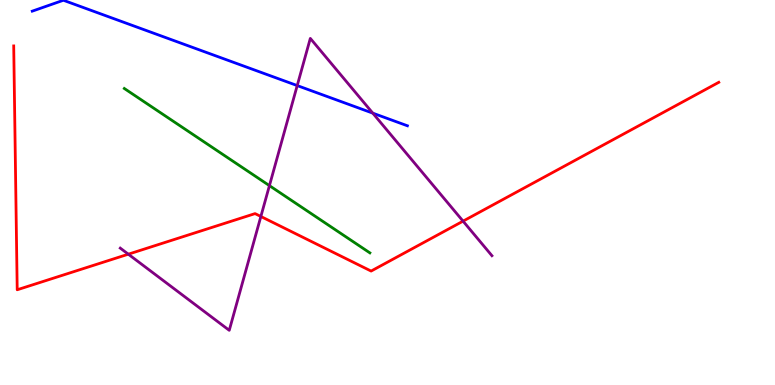[{'lines': ['blue', 'red'], 'intersections': []}, {'lines': ['green', 'red'], 'intersections': []}, {'lines': ['purple', 'red'], 'intersections': [{'x': 1.66, 'y': 3.4}, {'x': 3.37, 'y': 4.38}, {'x': 5.97, 'y': 4.26}]}, {'lines': ['blue', 'green'], 'intersections': []}, {'lines': ['blue', 'purple'], 'intersections': [{'x': 3.84, 'y': 7.78}, {'x': 4.81, 'y': 7.06}]}, {'lines': ['green', 'purple'], 'intersections': [{'x': 3.48, 'y': 5.18}]}]